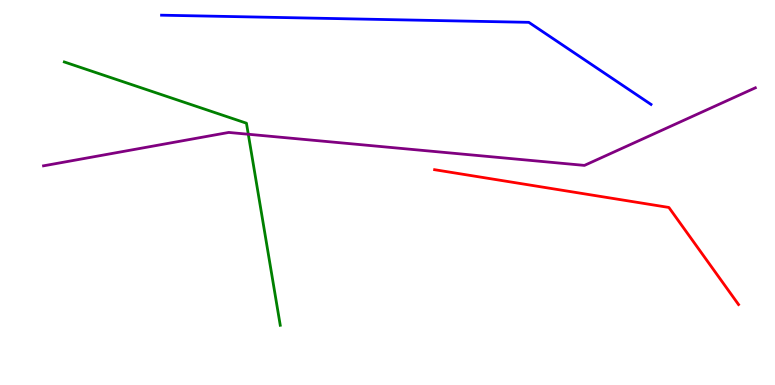[{'lines': ['blue', 'red'], 'intersections': []}, {'lines': ['green', 'red'], 'intersections': []}, {'lines': ['purple', 'red'], 'intersections': []}, {'lines': ['blue', 'green'], 'intersections': []}, {'lines': ['blue', 'purple'], 'intersections': []}, {'lines': ['green', 'purple'], 'intersections': [{'x': 3.2, 'y': 6.51}]}]